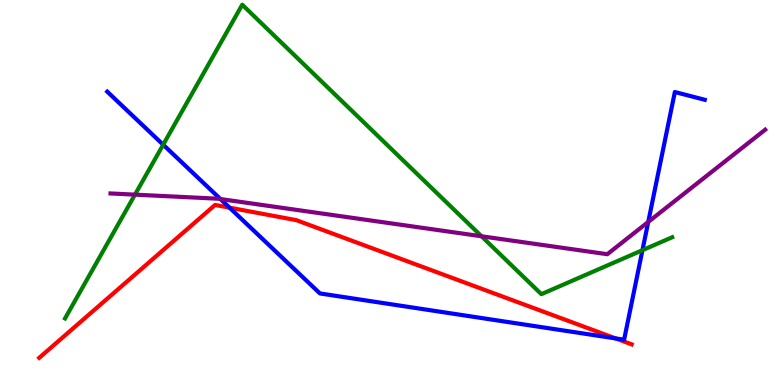[{'lines': ['blue', 'red'], 'intersections': [{'x': 2.96, 'y': 4.61}, {'x': 7.94, 'y': 1.21}]}, {'lines': ['green', 'red'], 'intersections': []}, {'lines': ['purple', 'red'], 'intersections': []}, {'lines': ['blue', 'green'], 'intersections': [{'x': 2.11, 'y': 6.24}, {'x': 8.29, 'y': 3.5}]}, {'lines': ['blue', 'purple'], 'intersections': [{'x': 2.84, 'y': 4.83}, {'x': 8.36, 'y': 4.24}]}, {'lines': ['green', 'purple'], 'intersections': [{'x': 1.74, 'y': 4.94}, {'x': 6.21, 'y': 3.86}]}]